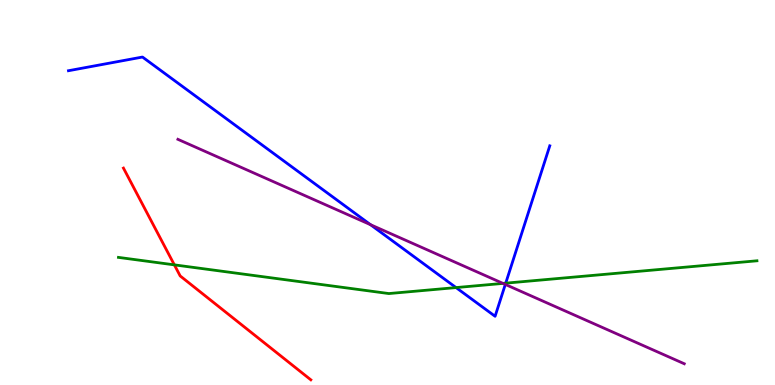[{'lines': ['blue', 'red'], 'intersections': []}, {'lines': ['green', 'red'], 'intersections': [{'x': 2.25, 'y': 3.12}]}, {'lines': ['purple', 'red'], 'intersections': []}, {'lines': ['blue', 'green'], 'intersections': [{'x': 5.88, 'y': 2.53}, {'x': 6.53, 'y': 2.65}]}, {'lines': ['blue', 'purple'], 'intersections': [{'x': 4.78, 'y': 4.16}, {'x': 6.52, 'y': 2.61}]}, {'lines': ['green', 'purple'], 'intersections': [{'x': 6.49, 'y': 2.64}]}]